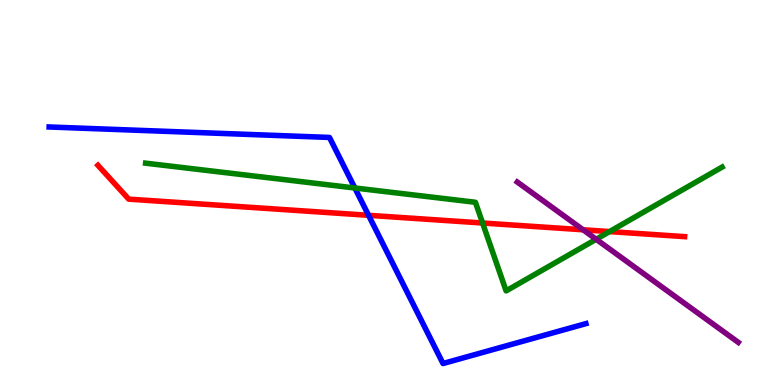[{'lines': ['blue', 'red'], 'intersections': [{'x': 4.76, 'y': 4.41}]}, {'lines': ['green', 'red'], 'intersections': [{'x': 6.23, 'y': 4.21}, {'x': 7.87, 'y': 3.98}]}, {'lines': ['purple', 'red'], 'intersections': [{'x': 7.52, 'y': 4.03}]}, {'lines': ['blue', 'green'], 'intersections': [{'x': 4.58, 'y': 5.12}]}, {'lines': ['blue', 'purple'], 'intersections': []}, {'lines': ['green', 'purple'], 'intersections': [{'x': 7.69, 'y': 3.79}]}]